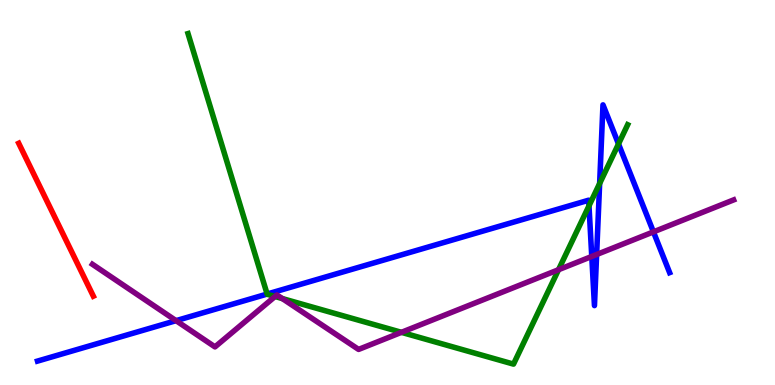[{'lines': ['blue', 'red'], 'intersections': []}, {'lines': ['green', 'red'], 'intersections': []}, {'lines': ['purple', 'red'], 'intersections': []}, {'lines': ['blue', 'green'], 'intersections': [{'x': 3.45, 'y': 2.36}, {'x': 7.6, 'y': 4.65}, {'x': 7.74, 'y': 5.23}, {'x': 7.98, 'y': 6.26}]}, {'lines': ['blue', 'purple'], 'intersections': [{'x': 2.27, 'y': 1.67}, {'x': 7.64, 'y': 3.34}, {'x': 7.7, 'y': 3.39}, {'x': 8.43, 'y': 3.98}]}, {'lines': ['green', 'purple'], 'intersections': [{'x': 3.55, 'y': 2.3}, {'x': 3.64, 'y': 2.25}, {'x': 5.18, 'y': 1.37}, {'x': 7.21, 'y': 2.99}]}]